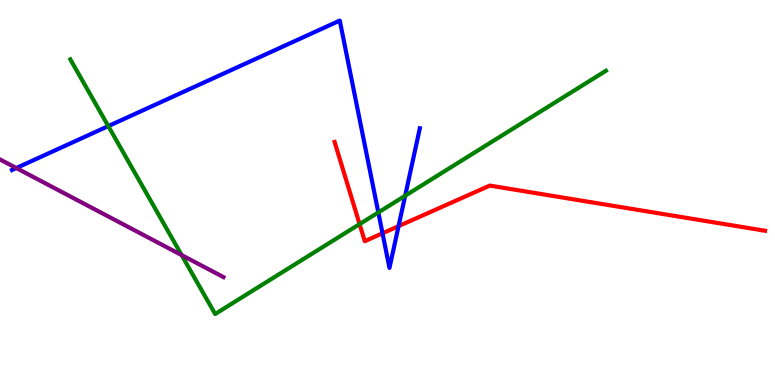[{'lines': ['blue', 'red'], 'intersections': [{'x': 4.94, 'y': 3.94}, {'x': 5.14, 'y': 4.13}]}, {'lines': ['green', 'red'], 'intersections': [{'x': 4.64, 'y': 4.18}]}, {'lines': ['purple', 'red'], 'intersections': []}, {'lines': ['blue', 'green'], 'intersections': [{'x': 1.4, 'y': 6.72}, {'x': 4.88, 'y': 4.48}, {'x': 5.23, 'y': 4.92}]}, {'lines': ['blue', 'purple'], 'intersections': [{'x': 0.211, 'y': 5.64}]}, {'lines': ['green', 'purple'], 'intersections': [{'x': 2.34, 'y': 3.37}]}]